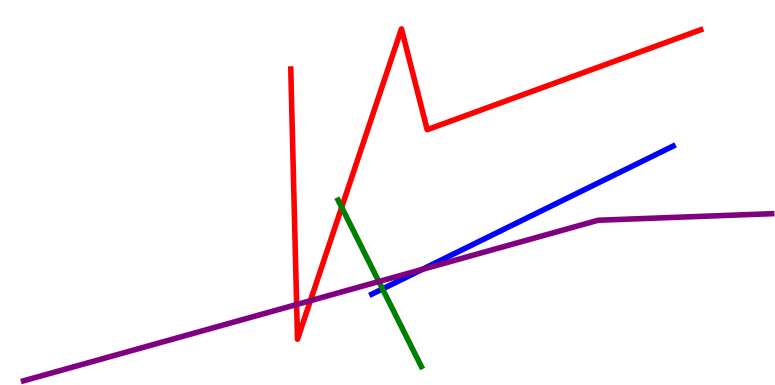[{'lines': ['blue', 'red'], 'intersections': []}, {'lines': ['green', 'red'], 'intersections': [{'x': 4.41, 'y': 4.62}]}, {'lines': ['purple', 'red'], 'intersections': [{'x': 3.83, 'y': 2.09}, {'x': 4.01, 'y': 2.19}]}, {'lines': ['blue', 'green'], 'intersections': [{'x': 4.94, 'y': 2.5}]}, {'lines': ['blue', 'purple'], 'intersections': [{'x': 5.45, 'y': 3.0}]}, {'lines': ['green', 'purple'], 'intersections': [{'x': 4.89, 'y': 2.69}]}]